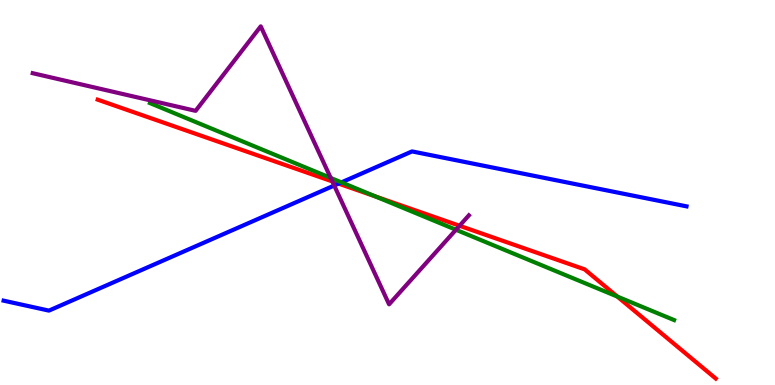[{'lines': ['blue', 'red'], 'intersections': [{'x': 4.37, 'y': 5.23}]}, {'lines': ['green', 'red'], 'intersections': [{'x': 4.85, 'y': 4.9}, {'x': 7.97, 'y': 2.3}]}, {'lines': ['purple', 'red'], 'intersections': [{'x': 4.29, 'y': 5.29}, {'x': 5.93, 'y': 4.14}]}, {'lines': ['blue', 'green'], 'intersections': [{'x': 4.41, 'y': 5.26}]}, {'lines': ['blue', 'purple'], 'intersections': [{'x': 4.31, 'y': 5.18}]}, {'lines': ['green', 'purple'], 'intersections': [{'x': 4.27, 'y': 5.38}, {'x': 5.88, 'y': 4.03}]}]